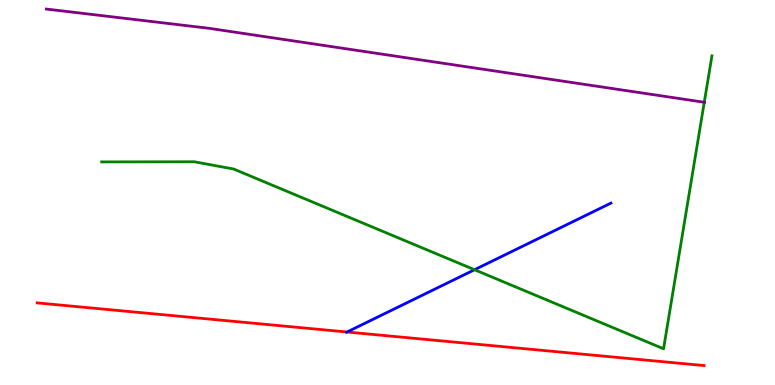[{'lines': ['blue', 'red'], 'intersections': [{'x': 4.48, 'y': 1.38}]}, {'lines': ['green', 'red'], 'intersections': []}, {'lines': ['purple', 'red'], 'intersections': []}, {'lines': ['blue', 'green'], 'intersections': [{'x': 6.12, 'y': 2.99}]}, {'lines': ['blue', 'purple'], 'intersections': []}, {'lines': ['green', 'purple'], 'intersections': [{'x': 9.09, 'y': 7.34}]}]